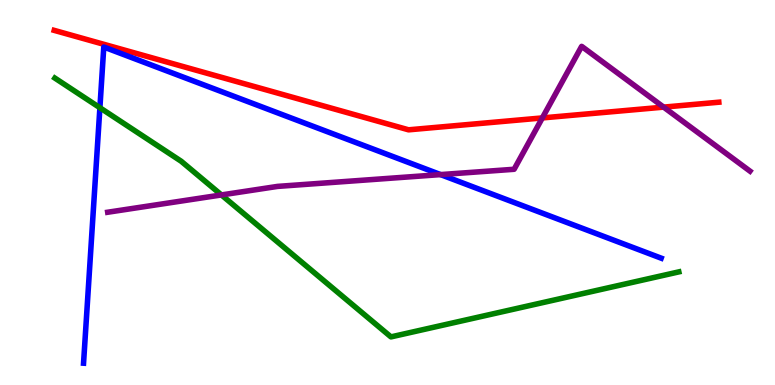[{'lines': ['blue', 'red'], 'intersections': []}, {'lines': ['green', 'red'], 'intersections': []}, {'lines': ['purple', 'red'], 'intersections': [{'x': 7.0, 'y': 6.94}, {'x': 8.56, 'y': 7.22}]}, {'lines': ['blue', 'green'], 'intersections': [{'x': 1.29, 'y': 7.2}]}, {'lines': ['blue', 'purple'], 'intersections': [{'x': 5.69, 'y': 5.47}]}, {'lines': ['green', 'purple'], 'intersections': [{'x': 2.86, 'y': 4.94}]}]